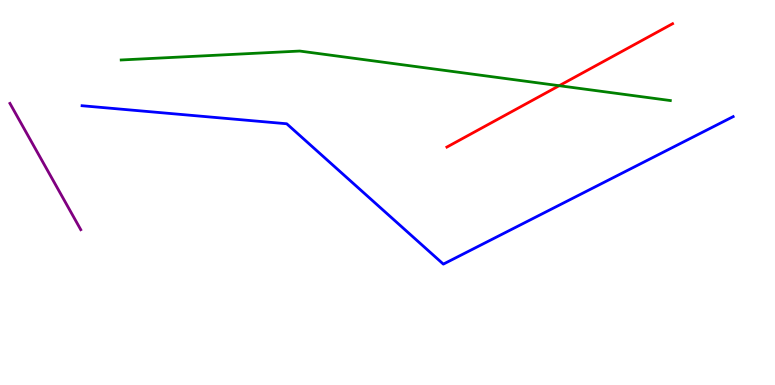[{'lines': ['blue', 'red'], 'intersections': []}, {'lines': ['green', 'red'], 'intersections': [{'x': 7.22, 'y': 7.77}]}, {'lines': ['purple', 'red'], 'intersections': []}, {'lines': ['blue', 'green'], 'intersections': []}, {'lines': ['blue', 'purple'], 'intersections': []}, {'lines': ['green', 'purple'], 'intersections': []}]